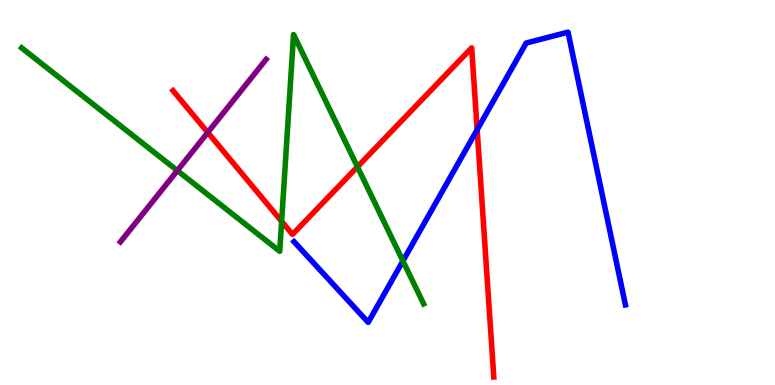[{'lines': ['blue', 'red'], 'intersections': [{'x': 6.16, 'y': 6.63}]}, {'lines': ['green', 'red'], 'intersections': [{'x': 3.63, 'y': 4.25}, {'x': 4.61, 'y': 5.67}]}, {'lines': ['purple', 'red'], 'intersections': [{'x': 2.68, 'y': 6.56}]}, {'lines': ['blue', 'green'], 'intersections': [{'x': 5.2, 'y': 3.22}]}, {'lines': ['blue', 'purple'], 'intersections': []}, {'lines': ['green', 'purple'], 'intersections': [{'x': 2.29, 'y': 5.57}]}]